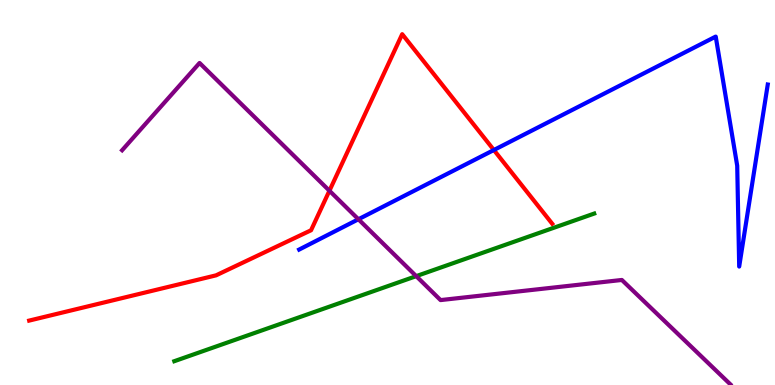[{'lines': ['blue', 'red'], 'intersections': [{'x': 6.37, 'y': 6.1}]}, {'lines': ['green', 'red'], 'intersections': []}, {'lines': ['purple', 'red'], 'intersections': [{'x': 4.25, 'y': 5.05}]}, {'lines': ['blue', 'green'], 'intersections': []}, {'lines': ['blue', 'purple'], 'intersections': [{'x': 4.62, 'y': 4.3}]}, {'lines': ['green', 'purple'], 'intersections': [{'x': 5.37, 'y': 2.83}]}]